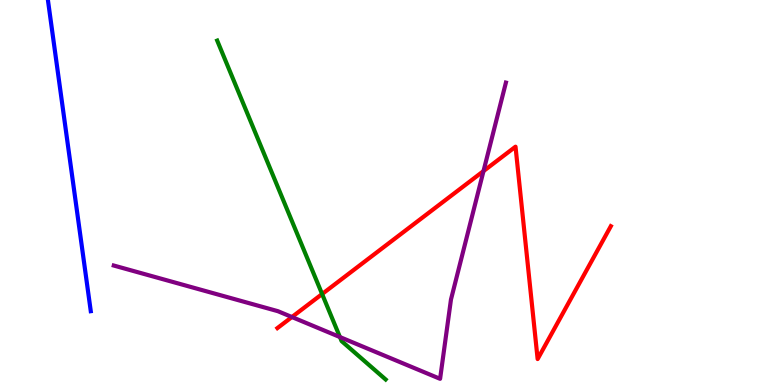[{'lines': ['blue', 'red'], 'intersections': []}, {'lines': ['green', 'red'], 'intersections': [{'x': 4.16, 'y': 2.36}]}, {'lines': ['purple', 'red'], 'intersections': [{'x': 3.77, 'y': 1.77}, {'x': 6.24, 'y': 5.56}]}, {'lines': ['blue', 'green'], 'intersections': []}, {'lines': ['blue', 'purple'], 'intersections': []}, {'lines': ['green', 'purple'], 'intersections': [{'x': 4.39, 'y': 1.25}]}]